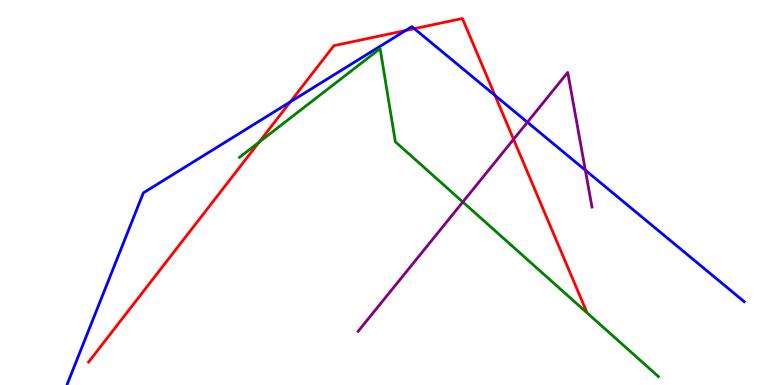[{'lines': ['blue', 'red'], 'intersections': [{'x': 3.75, 'y': 7.35}, {'x': 5.23, 'y': 9.21}, {'x': 5.35, 'y': 9.26}, {'x': 6.39, 'y': 7.52}]}, {'lines': ['green', 'red'], 'intersections': [{'x': 3.34, 'y': 6.31}]}, {'lines': ['purple', 'red'], 'intersections': [{'x': 6.63, 'y': 6.38}]}, {'lines': ['blue', 'green'], 'intersections': []}, {'lines': ['blue', 'purple'], 'intersections': [{'x': 6.81, 'y': 6.83}, {'x': 7.55, 'y': 5.58}]}, {'lines': ['green', 'purple'], 'intersections': [{'x': 5.97, 'y': 4.75}]}]